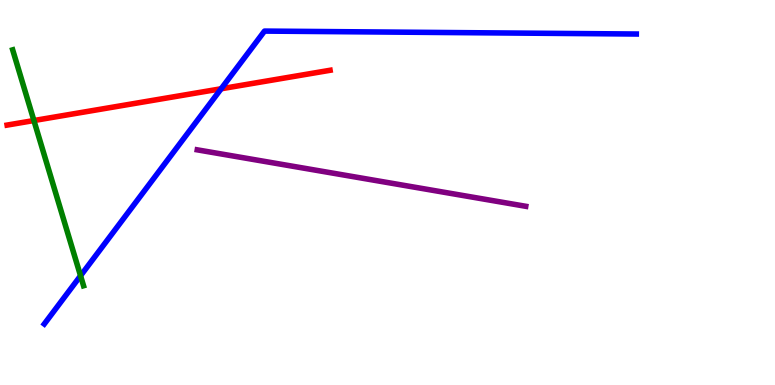[{'lines': ['blue', 'red'], 'intersections': [{'x': 2.85, 'y': 7.69}]}, {'lines': ['green', 'red'], 'intersections': [{'x': 0.438, 'y': 6.87}]}, {'lines': ['purple', 'red'], 'intersections': []}, {'lines': ['blue', 'green'], 'intersections': [{'x': 1.04, 'y': 2.84}]}, {'lines': ['blue', 'purple'], 'intersections': []}, {'lines': ['green', 'purple'], 'intersections': []}]